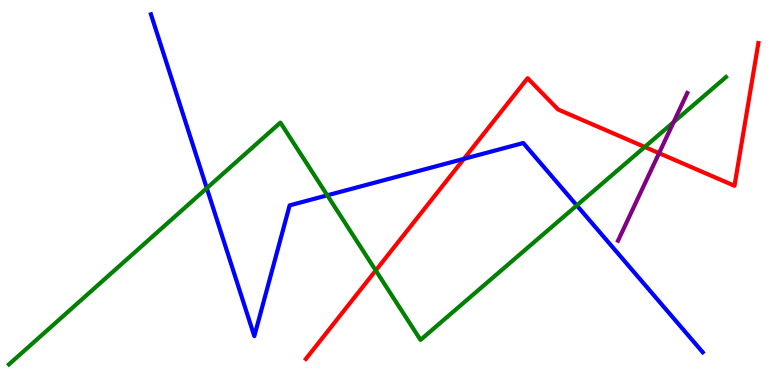[{'lines': ['blue', 'red'], 'intersections': [{'x': 5.99, 'y': 5.87}]}, {'lines': ['green', 'red'], 'intersections': [{'x': 4.85, 'y': 2.97}, {'x': 8.32, 'y': 6.18}]}, {'lines': ['purple', 'red'], 'intersections': [{'x': 8.5, 'y': 6.02}]}, {'lines': ['blue', 'green'], 'intersections': [{'x': 2.67, 'y': 5.11}, {'x': 4.22, 'y': 4.93}, {'x': 7.44, 'y': 4.66}]}, {'lines': ['blue', 'purple'], 'intersections': []}, {'lines': ['green', 'purple'], 'intersections': [{'x': 8.69, 'y': 6.83}]}]